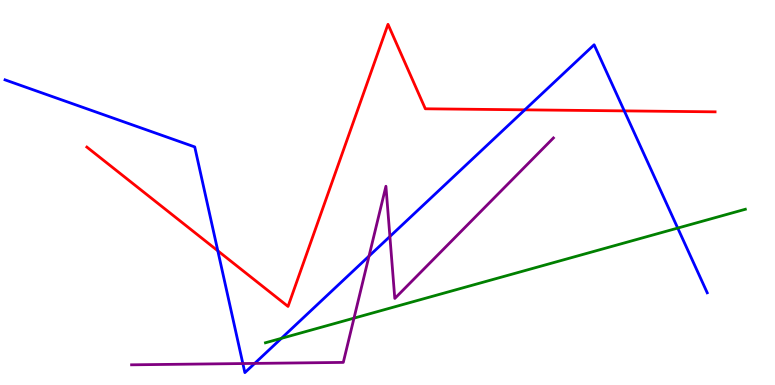[{'lines': ['blue', 'red'], 'intersections': [{'x': 2.81, 'y': 3.49}, {'x': 6.77, 'y': 7.15}, {'x': 8.06, 'y': 7.12}]}, {'lines': ['green', 'red'], 'intersections': []}, {'lines': ['purple', 'red'], 'intersections': []}, {'lines': ['blue', 'green'], 'intersections': [{'x': 3.63, 'y': 1.21}, {'x': 8.74, 'y': 4.08}]}, {'lines': ['blue', 'purple'], 'intersections': [{'x': 3.13, 'y': 0.557}, {'x': 3.29, 'y': 0.561}, {'x': 4.76, 'y': 3.35}, {'x': 5.03, 'y': 3.86}]}, {'lines': ['green', 'purple'], 'intersections': [{'x': 4.57, 'y': 1.74}]}]